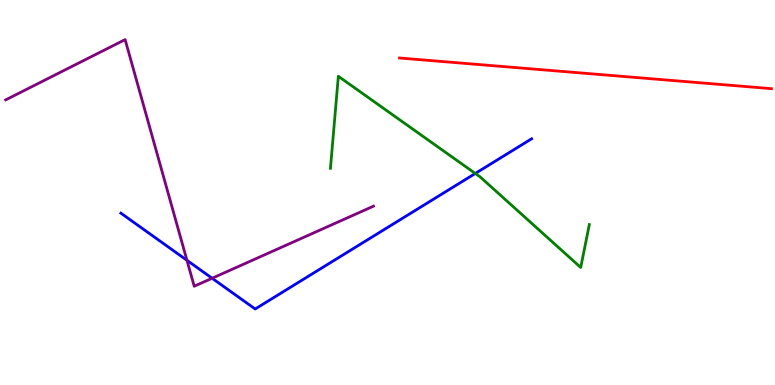[{'lines': ['blue', 'red'], 'intersections': []}, {'lines': ['green', 'red'], 'intersections': []}, {'lines': ['purple', 'red'], 'intersections': []}, {'lines': ['blue', 'green'], 'intersections': [{'x': 6.13, 'y': 5.49}]}, {'lines': ['blue', 'purple'], 'intersections': [{'x': 2.41, 'y': 3.24}, {'x': 2.74, 'y': 2.77}]}, {'lines': ['green', 'purple'], 'intersections': []}]